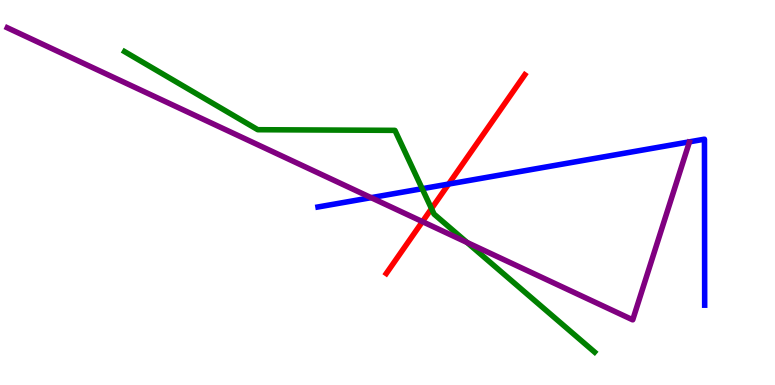[{'lines': ['blue', 'red'], 'intersections': [{'x': 5.79, 'y': 5.22}]}, {'lines': ['green', 'red'], 'intersections': [{'x': 5.57, 'y': 4.58}]}, {'lines': ['purple', 'red'], 'intersections': [{'x': 5.45, 'y': 4.24}]}, {'lines': ['blue', 'green'], 'intersections': [{'x': 5.45, 'y': 5.1}]}, {'lines': ['blue', 'purple'], 'intersections': [{'x': 4.79, 'y': 4.87}]}, {'lines': ['green', 'purple'], 'intersections': [{'x': 6.03, 'y': 3.7}]}]